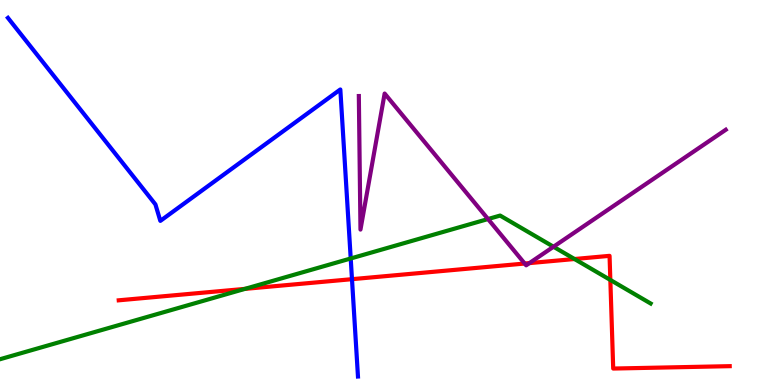[{'lines': ['blue', 'red'], 'intersections': [{'x': 4.54, 'y': 2.75}]}, {'lines': ['green', 'red'], 'intersections': [{'x': 3.16, 'y': 2.5}, {'x': 7.41, 'y': 3.27}, {'x': 7.88, 'y': 2.73}]}, {'lines': ['purple', 'red'], 'intersections': [{'x': 6.77, 'y': 3.15}, {'x': 6.83, 'y': 3.17}]}, {'lines': ['blue', 'green'], 'intersections': [{'x': 4.53, 'y': 3.29}]}, {'lines': ['blue', 'purple'], 'intersections': []}, {'lines': ['green', 'purple'], 'intersections': [{'x': 6.3, 'y': 4.31}, {'x': 7.14, 'y': 3.59}]}]